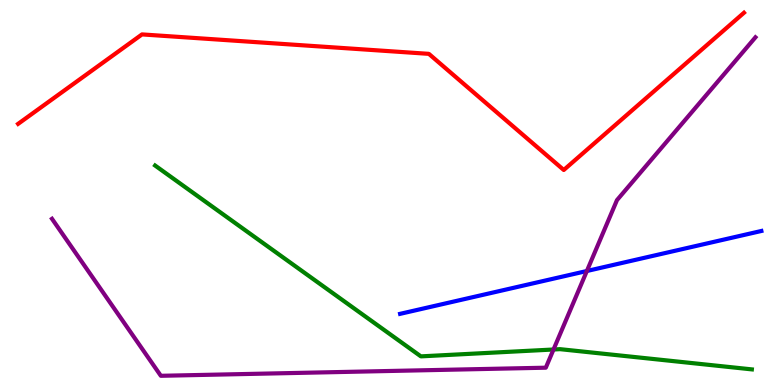[{'lines': ['blue', 'red'], 'intersections': []}, {'lines': ['green', 'red'], 'intersections': []}, {'lines': ['purple', 'red'], 'intersections': []}, {'lines': ['blue', 'green'], 'intersections': []}, {'lines': ['blue', 'purple'], 'intersections': [{'x': 7.57, 'y': 2.96}]}, {'lines': ['green', 'purple'], 'intersections': [{'x': 7.14, 'y': 0.922}]}]